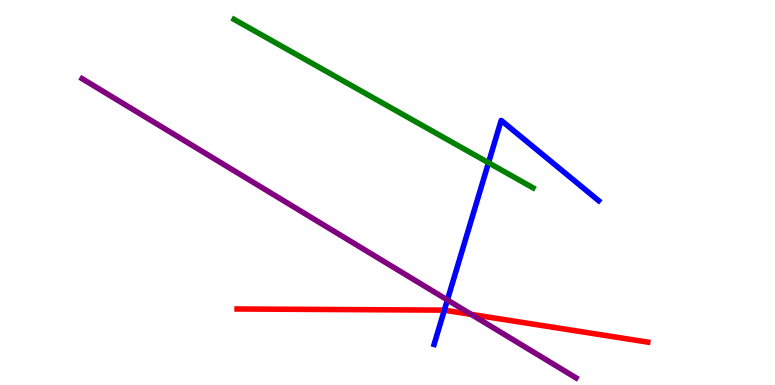[{'lines': ['blue', 'red'], 'intersections': [{'x': 5.73, 'y': 1.94}]}, {'lines': ['green', 'red'], 'intersections': []}, {'lines': ['purple', 'red'], 'intersections': [{'x': 6.08, 'y': 1.83}]}, {'lines': ['blue', 'green'], 'intersections': [{'x': 6.3, 'y': 5.77}]}, {'lines': ['blue', 'purple'], 'intersections': [{'x': 5.77, 'y': 2.21}]}, {'lines': ['green', 'purple'], 'intersections': []}]